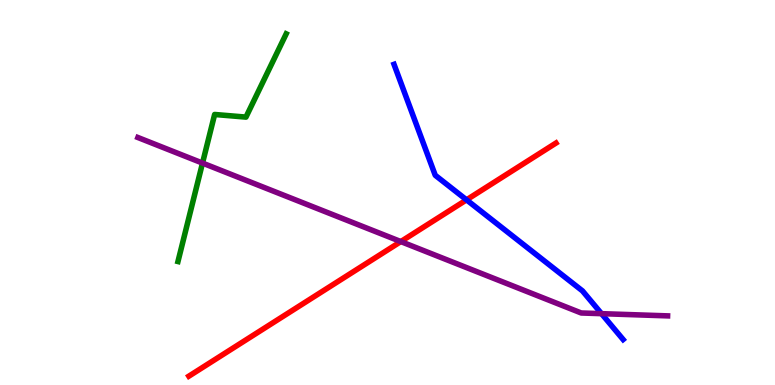[{'lines': ['blue', 'red'], 'intersections': [{'x': 6.02, 'y': 4.81}]}, {'lines': ['green', 'red'], 'intersections': []}, {'lines': ['purple', 'red'], 'intersections': [{'x': 5.17, 'y': 3.73}]}, {'lines': ['blue', 'green'], 'intersections': []}, {'lines': ['blue', 'purple'], 'intersections': [{'x': 7.76, 'y': 1.85}]}, {'lines': ['green', 'purple'], 'intersections': [{'x': 2.61, 'y': 5.76}]}]